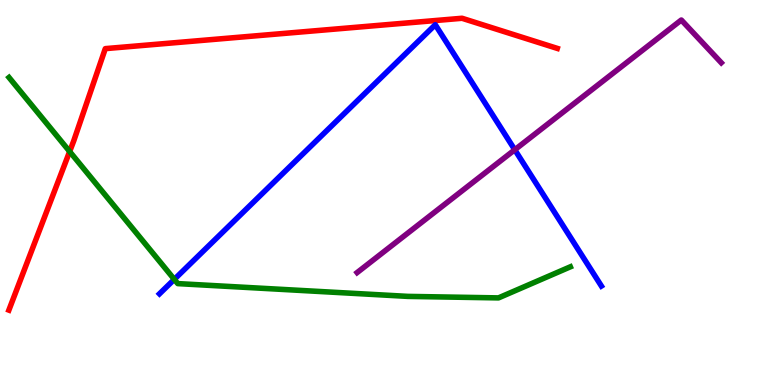[{'lines': ['blue', 'red'], 'intersections': []}, {'lines': ['green', 'red'], 'intersections': [{'x': 0.899, 'y': 6.06}]}, {'lines': ['purple', 'red'], 'intersections': []}, {'lines': ['blue', 'green'], 'intersections': [{'x': 2.25, 'y': 2.74}]}, {'lines': ['blue', 'purple'], 'intersections': [{'x': 6.64, 'y': 6.11}]}, {'lines': ['green', 'purple'], 'intersections': []}]